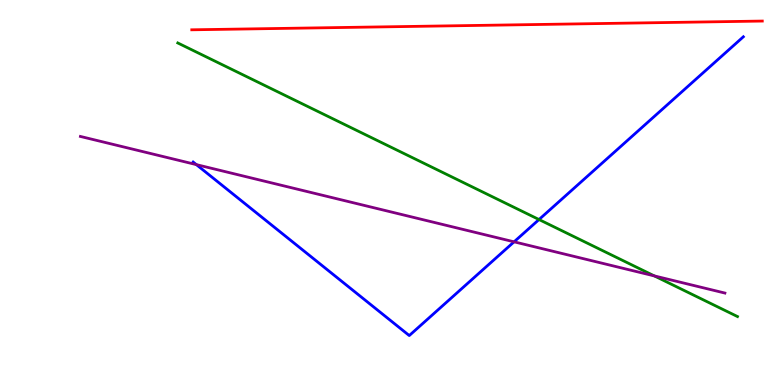[{'lines': ['blue', 'red'], 'intersections': []}, {'lines': ['green', 'red'], 'intersections': []}, {'lines': ['purple', 'red'], 'intersections': []}, {'lines': ['blue', 'green'], 'intersections': [{'x': 6.95, 'y': 4.3}]}, {'lines': ['blue', 'purple'], 'intersections': [{'x': 2.53, 'y': 5.72}, {'x': 6.63, 'y': 3.72}]}, {'lines': ['green', 'purple'], 'intersections': [{'x': 8.44, 'y': 2.83}]}]